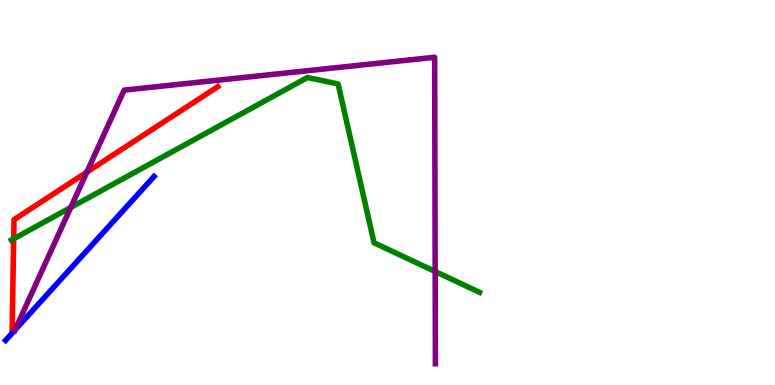[{'lines': ['blue', 'red'], 'intersections': []}, {'lines': ['green', 'red'], 'intersections': [{'x': 0.177, 'y': 3.8}]}, {'lines': ['purple', 'red'], 'intersections': [{'x': 1.12, 'y': 5.53}]}, {'lines': ['blue', 'green'], 'intersections': []}, {'lines': ['blue', 'purple'], 'intersections': [{'x': 0.194, 'y': 1.43}]}, {'lines': ['green', 'purple'], 'intersections': [{'x': 0.913, 'y': 4.61}, {'x': 5.62, 'y': 2.95}]}]